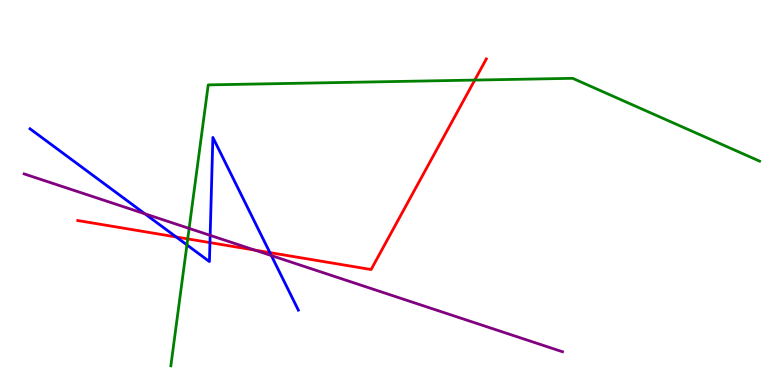[{'lines': ['blue', 'red'], 'intersections': [{'x': 2.27, 'y': 3.84}, {'x': 2.71, 'y': 3.7}, {'x': 3.48, 'y': 3.44}]}, {'lines': ['green', 'red'], 'intersections': [{'x': 2.42, 'y': 3.79}, {'x': 6.13, 'y': 7.92}]}, {'lines': ['purple', 'red'], 'intersections': [{'x': 3.29, 'y': 3.5}]}, {'lines': ['blue', 'green'], 'intersections': [{'x': 2.41, 'y': 3.64}]}, {'lines': ['blue', 'purple'], 'intersections': [{'x': 1.87, 'y': 4.45}, {'x': 2.71, 'y': 3.89}, {'x': 3.5, 'y': 3.36}]}, {'lines': ['green', 'purple'], 'intersections': [{'x': 2.44, 'y': 4.07}]}]